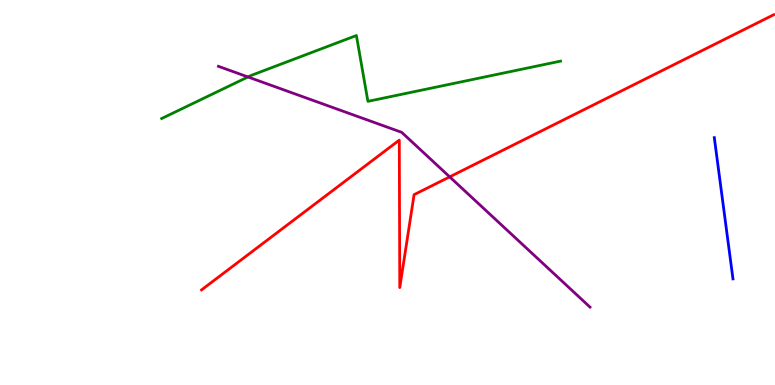[{'lines': ['blue', 'red'], 'intersections': []}, {'lines': ['green', 'red'], 'intersections': []}, {'lines': ['purple', 'red'], 'intersections': [{'x': 5.8, 'y': 5.41}]}, {'lines': ['blue', 'green'], 'intersections': []}, {'lines': ['blue', 'purple'], 'intersections': []}, {'lines': ['green', 'purple'], 'intersections': [{'x': 3.2, 'y': 8.0}]}]